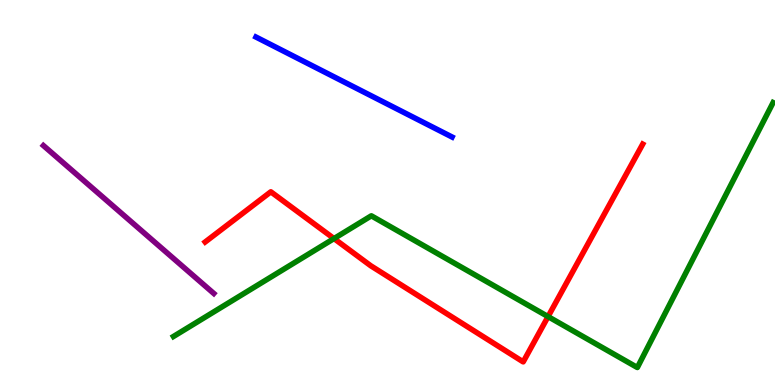[{'lines': ['blue', 'red'], 'intersections': []}, {'lines': ['green', 'red'], 'intersections': [{'x': 4.31, 'y': 3.8}, {'x': 7.07, 'y': 1.78}]}, {'lines': ['purple', 'red'], 'intersections': []}, {'lines': ['blue', 'green'], 'intersections': []}, {'lines': ['blue', 'purple'], 'intersections': []}, {'lines': ['green', 'purple'], 'intersections': []}]